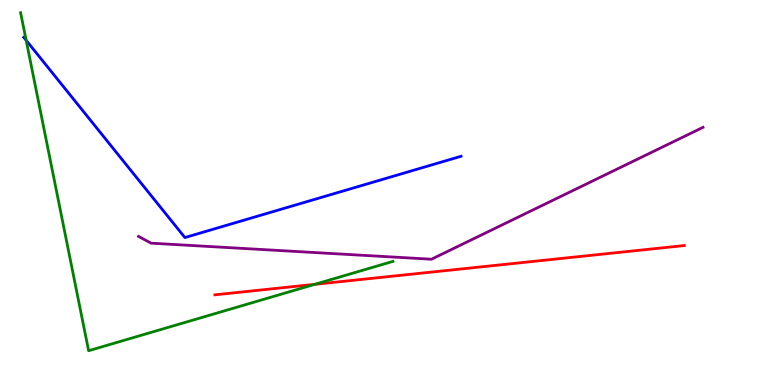[{'lines': ['blue', 'red'], 'intersections': []}, {'lines': ['green', 'red'], 'intersections': [{'x': 4.06, 'y': 2.61}]}, {'lines': ['purple', 'red'], 'intersections': []}, {'lines': ['blue', 'green'], 'intersections': [{'x': 0.338, 'y': 8.95}]}, {'lines': ['blue', 'purple'], 'intersections': []}, {'lines': ['green', 'purple'], 'intersections': []}]